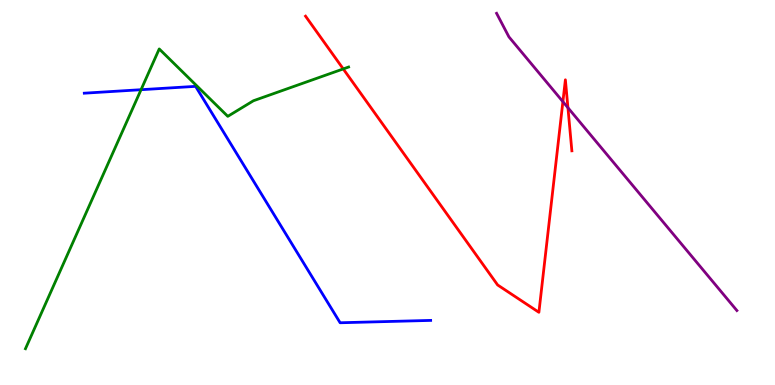[{'lines': ['blue', 'red'], 'intersections': []}, {'lines': ['green', 'red'], 'intersections': [{'x': 4.43, 'y': 8.21}]}, {'lines': ['purple', 'red'], 'intersections': [{'x': 7.26, 'y': 7.36}, {'x': 7.33, 'y': 7.2}]}, {'lines': ['blue', 'green'], 'intersections': [{'x': 1.82, 'y': 7.67}]}, {'lines': ['blue', 'purple'], 'intersections': []}, {'lines': ['green', 'purple'], 'intersections': []}]